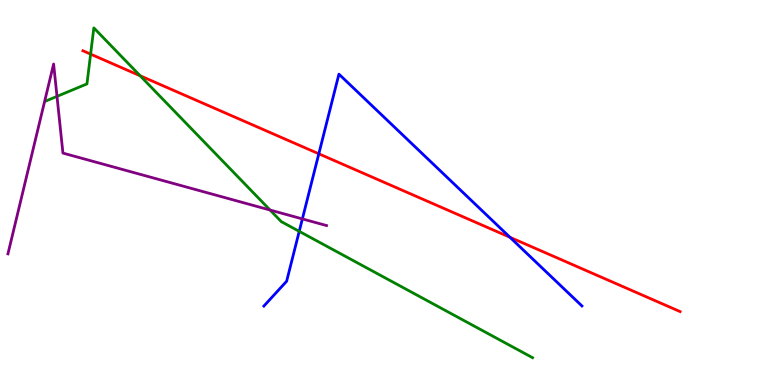[{'lines': ['blue', 'red'], 'intersections': [{'x': 4.11, 'y': 6.01}, {'x': 6.58, 'y': 3.84}]}, {'lines': ['green', 'red'], 'intersections': [{'x': 1.17, 'y': 8.59}, {'x': 1.81, 'y': 8.03}]}, {'lines': ['purple', 'red'], 'intersections': []}, {'lines': ['blue', 'green'], 'intersections': [{'x': 3.86, 'y': 3.99}]}, {'lines': ['blue', 'purple'], 'intersections': [{'x': 3.9, 'y': 4.31}]}, {'lines': ['green', 'purple'], 'intersections': [{'x': 0.736, 'y': 7.5}, {'x': 3.48, 'y': 4.54}]}]